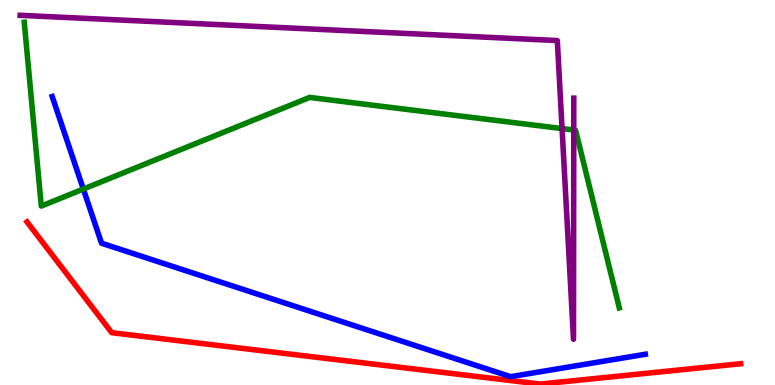[{'lines': ['blue', 'red'], 'intersections': []}, {'lines': ['green', 'red'], 'intersections': []}, {'lines': ['purple', 'red'], 'intersections': []}, {'lines': ['blue', 'green'], 'intersections': [{'x': 1.08, 'y': 5.09}]}, {'lines': ['blue', 'purple'], 'intersections': []}, {'lines': ['green', 'purple'], 'intersections': [{'x': 7.25, 'y': 6.66}, {'x': 7.4, 'y': 6.62}]}]